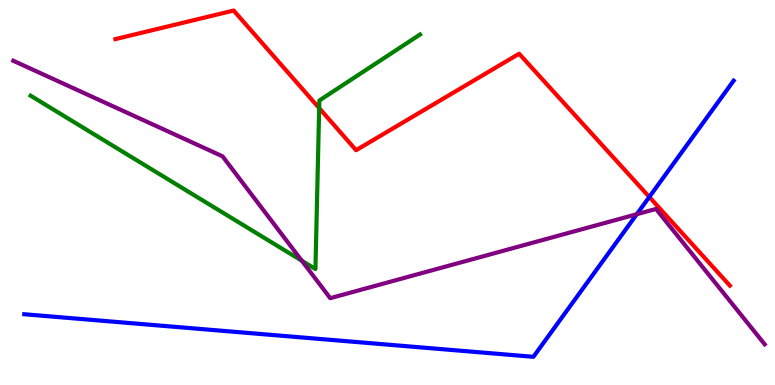[{'lines': ['blue', 'red'], 'intersections': [{'x': 8.38, 'y': 4.88}]}, {'lines': ['green', 'red'], 'intersections': [{'x': 4.12, 'y': 7.19}]}, {'lines': ['purple', 'red'], 'intersections': []}, {'lines': ['blue', 'green'], 'intersections': []}, {'lines': ['blue', 'purple'], 'intersections': [{'x': 8.22, 'y': 4.44}]}, {'lines': ['green', 'purple'], 'intersections': [{'x': 3.89, 'y': 3.23}]}]